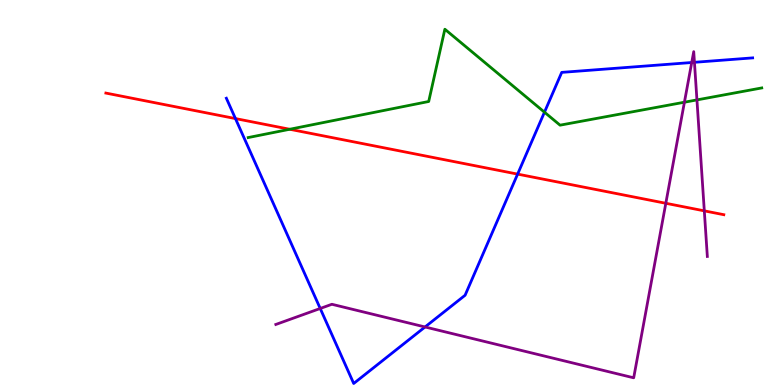[{'lines': ['blue', 'red'], 'intersections': [{'x': 3.04, 'y': 6.92}, {'x': 6.68, 'y': 5.48}]}, {'lines': ['green', 'red'], 'intersections': [{'x': 3.74, 'y': 6.64}]}, {'lines': ['purple', 'red'], 'intersections': [{'x': 8.59, 'y': 4.72}, {'x': 9.09, 'y': 4.52}]}, {'lines': ['blue', 'green'], 'intersections': [{'x': 7.03, 'y': 7.09}]}, {'lines': ['blue', 'purple'], 'intersections': [{'x': 4.13, 'y': 1.99}, {'x': 5.48, 'y': 1.51}, {'x': 8.93, 'y': 8.38}, {'x': 8.96, 'y': 8.38}]}, {'lines': ['green', 'purple'], 'intersections': [{'x': 8.83, 'y': 7.35}, {'x': 8.99, 'y': 7.41}]}]